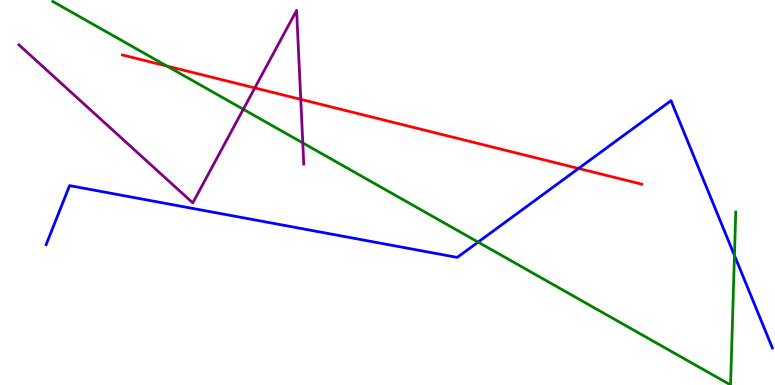[{'lines': ['blue', 'red'], 'intersections': [{'x': 7.47, 'y': 5.62}]}, {'lines': ['green', 'red'], 'intersections': [{'x': 2.15, 'y': 8.28}]}, {'lines': ['purple', 'red'], 'intersections': [{'x': 3.29, 'y': 7.72}, {'x': 3.88, 'y': 7.42}]}, {'lines': ['blue', 'green'], 'intersections': [{'x': 6.17, 'y': 3.71}, {'x': 9.48, 'y': 3.37}]}, {'lines': ['blue', 'purple'], 'intersections': []}, {'lines': ['green', 'purple'], 'intersections': [{'x': 3.14, 'y': 7.16}, {'x': 3.91, 'y': 6.29}]}]